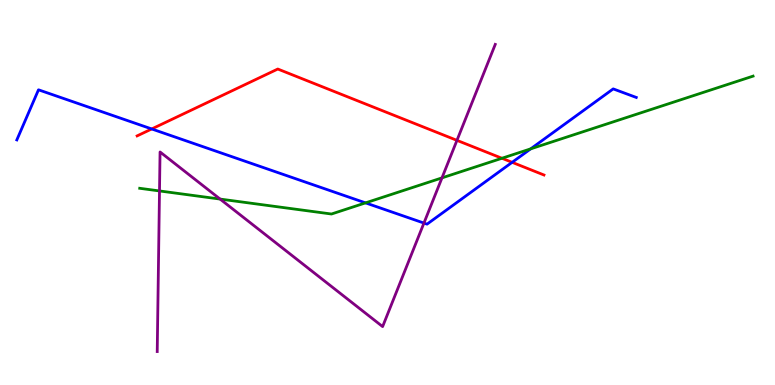[{'lines': ['blue', 'red'], 'intersections': [{'x': 1.96, 'y': 6.65}, {'x': 6.61, 'y': 5.78}]}, {'lines': ['green', 'red'], 'intersections': [{'x': 6.48, 'y': 5.89}]}, {'lines': ['purple', 'red'], 'intersections': [{'x': 5.9, 'y': 6.35}]}, {'lines': ['blue', 'green'], 'intersections': [{'x': 4.72, 'y': 4.73}, {'x': 6.85, 'y': 6.13}]}, {'lines': ['blue', 'purple'], 'intersections': [{'x': 5.47, 'y': 4.21}]}, {'lines': ['green', 'purple'], 'intersections': [{'x': 2.06, 'y': 5.04}, {'x': 2.84, 'y': 4.83}, {'x': 5.7, 'y': 5.38}]}]